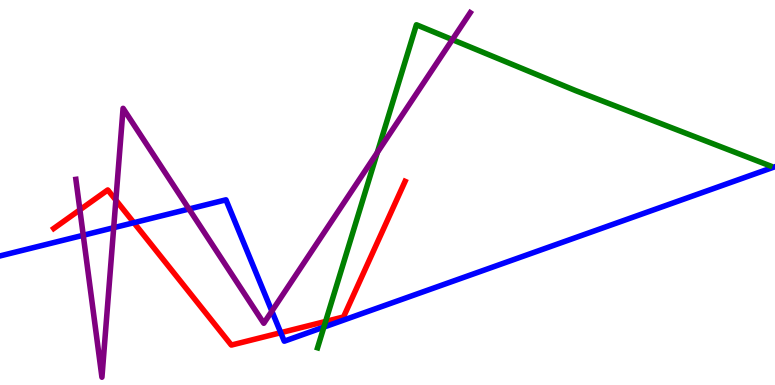[{'lines': ['blue', 'red'], 'intersections': [{'x': 1.73, 'y': 4.22}, {'x': 3.62, 'y': 1.36}]}, {'lines': ['green', 'red'], 'intersections': [{'x': 4.2, 'y': 1.65}]}, {'lines': ['purple', 'red'], 'intersections': [{'x': 1.03, 'y': 4.55}, {'x': 1.49, 'y': 4.8}]}, {'lines': ['blue', 'green'], 'intersections': [{'x': 4.18, 'y': 1.5}]}, {'lines': ['blue', 'purple'], 'intersections': [{'x': 1.07, 'y': 3.89}, {'x': 1.47, 'y': 4.09}, {'x': 2.44, 'y': 4.57}, {'x': 3.51, 'y': 1.92}]}, {'lines': ['green', 'purple'], 'intersections': [{'x': 4.87, 'y': 6.04}, {'x': 5.84, 'y': 8.97}]}]